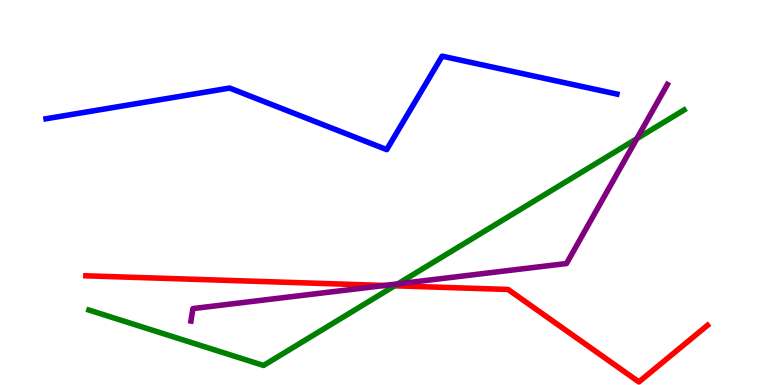[{'lines': ['blue', 'red'], 'intersections': []}, {'lines': ['green', 'red'], 'intersections': [{'x': 5.09, 'y': 2.58}]}, {'lines': ['purple', 'red'], 'intersections': [{'x': 4.96, 'y': 2.59}]}, {'lines': ['blue', 'green'], 'intersections': []}, {'lines': ['blue', 'purple'], 'intersections': []}, {'lines': ['green', 'purple'], 'intersections': [{'x': 5.13, 'y': 2.63}, {'x': 8.22, 'y': 6.4}]}]